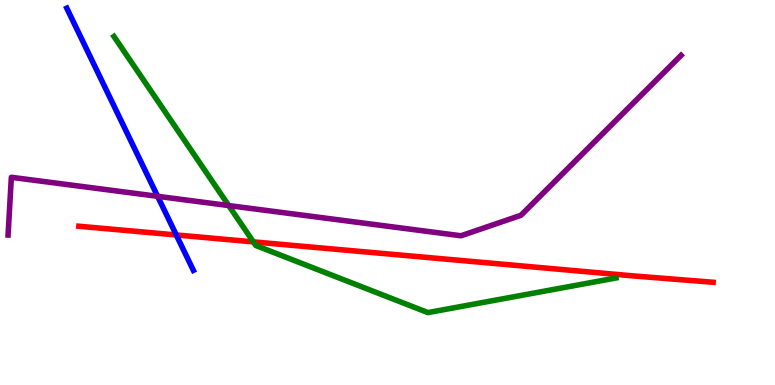[{'lines': ['blue', 'red'], 'intersections': [{'x': 2.27, 'y': 3.9}]}, {'lines': ['green', 'red'], 'intersections': [{'x': 3.27, 'y': 3.72}]}, {'lines': ['purple', 'red'], 'intersections': []}, {'lines': ['blue', 'green'], 'intersections': []}, {'lines': ['blue', 'purple'], 'intersections': [{'x': 2.03, 'y': 4.9}]}, {'lines': ['green', 'purple'], 'intersections': [{'x': 2.95, 'y': 4.66}]}]